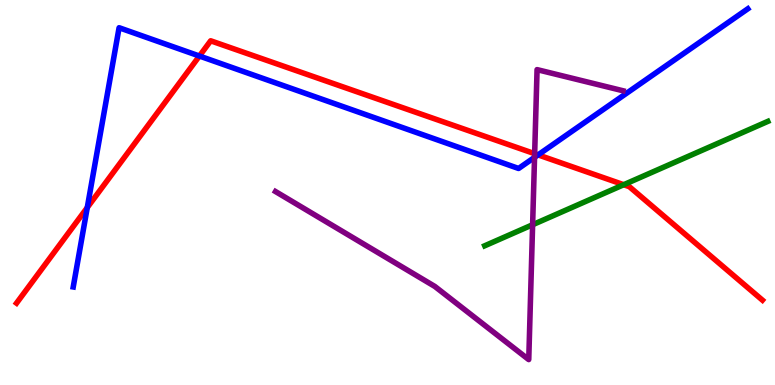[{'lines': ['blue', 'red'], 'intersections': [{'x': 1.13, 'y': 4.61}, {'x': 2.57, 'y': 8.54}, {'x': 6.94, 'y': 5.98}]}, {'lines': ['green', 'red'], 'intersections': [{'x': 8.05, 'y': 5.2}]}, {'lines': ['purple', 'red'], 'intersections': [{'x': 6.9, 'y': 6.01}]}, {'lines': ['blue', 'green'], 'intersections': []}, {'lines': ['blue', 'purple'], 'intersections': [{'x': 6.9, 'y': 5.91}]}, {'lines': ['green', 'purple'], 'intersections': [{'x': 6.87, 'y': 4.16}]}]